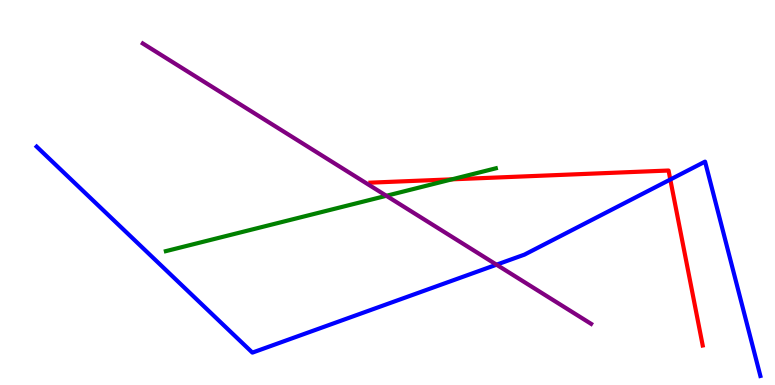[{'lines': ['blue', 'red'], 'intersections': [{'x': 8.65, 'y': 5.34}]}, {'lines': ['green', 'red'], 'intersections': [{'x': 5.83, 'y': 5.34}]}, {'lines': ['purple', 'red'], 'intersections': []}, {'lines': ['blue', 'green'], 'intersections': []}, {'lines': ['blue', 'purple'], 'intersections': [{'x': 6.41, 'y': 3.13}]}, {'lines': ['green', 'purple'], 'intersections': [{'x': 4.99, 'y': 4.91}]}]